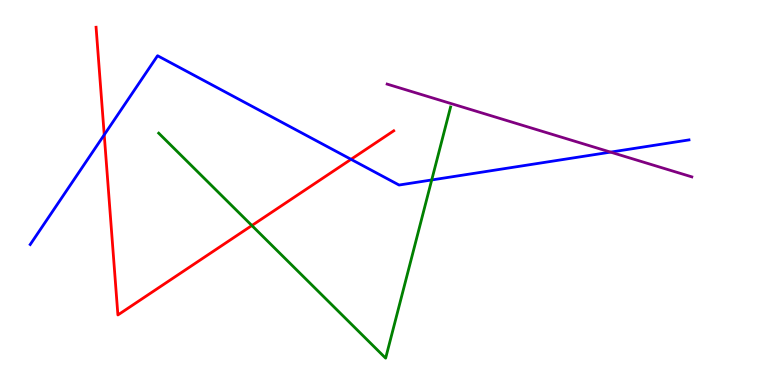[{'lines': ['blue', 'red'], 'intersections': [{'x': 1.34, 'y': 6.5}, {'x': 4.53, 'y': 5.86}]}, {'lines': ['green', 'red'], 'intersections': [{'x': 3.25, 'y': 4.14}]}, {'lines': ['purple', 'red'], 'intersections': []}, {'lines': ['blue', 'green'], 'intersections': [{'x': 5.57, 'y': 5.33}]}, {'lines': ['blue', 'purple'], 'intersections': [{'x': 7.88, 'y': 6.05}]}, {'lines': ['green', 'purple'], 'intersections': []}]